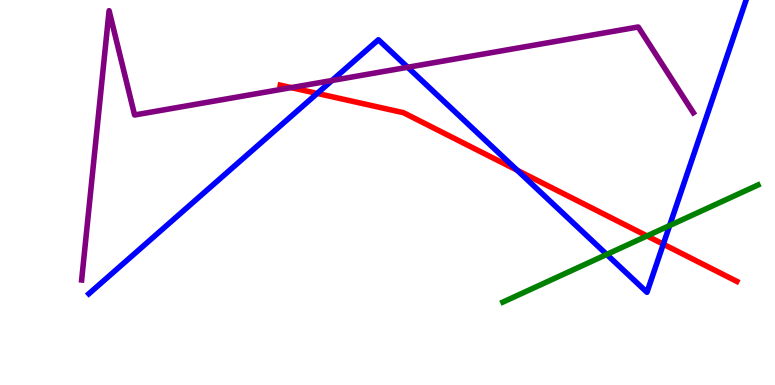[{'lines': ['blue', 'red'], 'intersections': [{'x': 4.09, 'y': 7.57}, {'x': 6.67, 'y': 5.58}, {'x': 8.56, 'y': 3.66}]}, {'lines': ['green', 'red'], 'intersections': [{'x': 8.35, 'y': 3.87}]}, {'lines': ['purple', 'red'], 'intersections': [{'x': 3.76, 'y': 7.72}]}, {'lines': ['blue', 'green'], 'intersections': [{'x': 7.83, 'y': 3.39}, {'x': 8.64, 'y': 4.14}]}, {'lines': ['blue', 'purple'], 'intersections': [{'x': 4.28, 'y': 7.91}, {'x': 5.26, 'y': 8.25}]}, {'lines': ['green', 'purple'], 'intersections': []}]